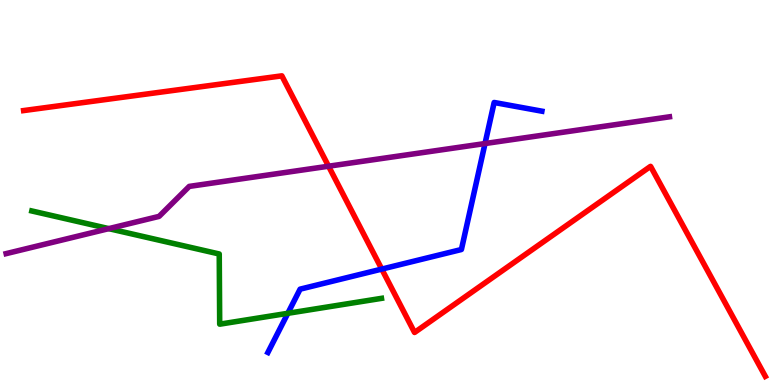[{'lines': ['blue', 'red'], 'intersections': [{'x': 4.93, 'y': 3.01}]}, {'lines': ['green', 'red'], 'intersections': []}, {'lines': ['purple', 'red'], 'intersections': [{'x': 4.24, 'y': 5.68}]}, {'lines': ['blue', 'green'], 'intersections': [{'x': 3.71, 'y': 1.86}]}, {'lines': ['blue', 'purple'], 'intersections': [{'x': 6.26, 'y': 6.27}]}, {'lines': ['green', 'purple'], 'intersections': [{'x': 1.4, 'y': 4.06}]}]